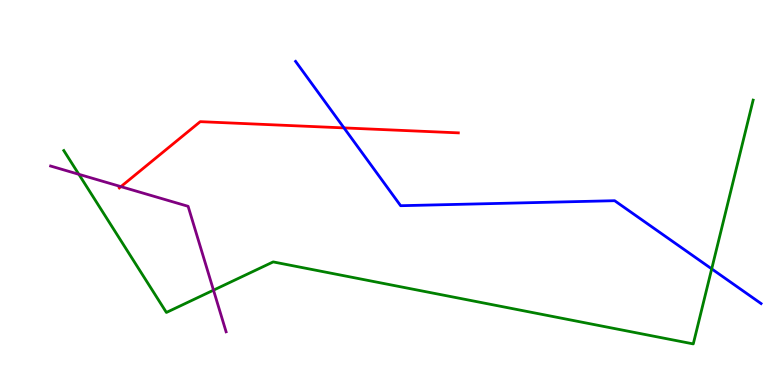[{'lines': ['blue', 'red'], 'intersections': [{'x': 4.44, 'y': 6.68}]}, {'lines': ['green', 'red'], 'intersections': []}, {'lines': ['purple', 'red'], 'intersections': [{'x': 1.56, 'y': 5.15}]}, {'lines': ['blue', 'green'], 'intersections': [{'x': 9.18, 'y': 3.02}]}, {'lines': ['blue', 'purple'], 'intersections': []}, {'lines': ['green', 'purple'], 'intersections': [{'x': 1.02, 'y': 5.47}, {'x': 2.75, 'y': 2.46}]}]